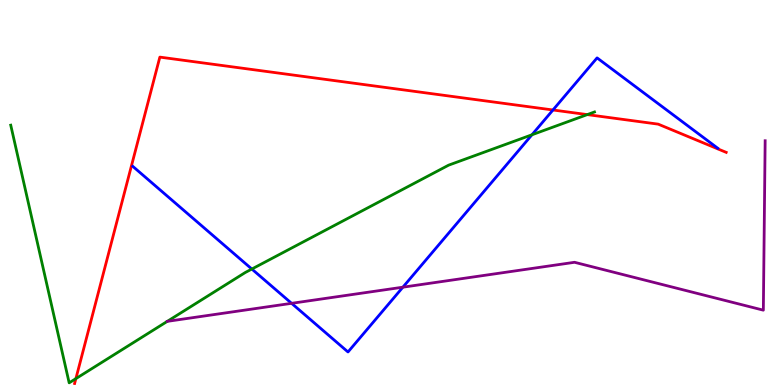[{'lines': ['blue', 'red'], 'intersections': [{'x': 7.13, 'y': 7.14}]}, {'lines': ['green', 'red'], 'intersections': [{'x': 0.979, 'y': 0.165}, {'x': 7.58, 'y': 7.02}]}, {'lines': ['purple', 'red'], 'intersections': []}, {'lines': ['blue', 'green'], 'intersections': [{'x': 3.25, 'y': 3.01}, {'x': 6.86, 'y': 6.5}]}, {'lines': ['blue', 'purple'], 'intersections': [{'x': 3.76, 'y': 2.12}, {'x': 5.2, 'y': 2.54}]}, {'lines': ['green', 'purple'], 'intersections': []}]